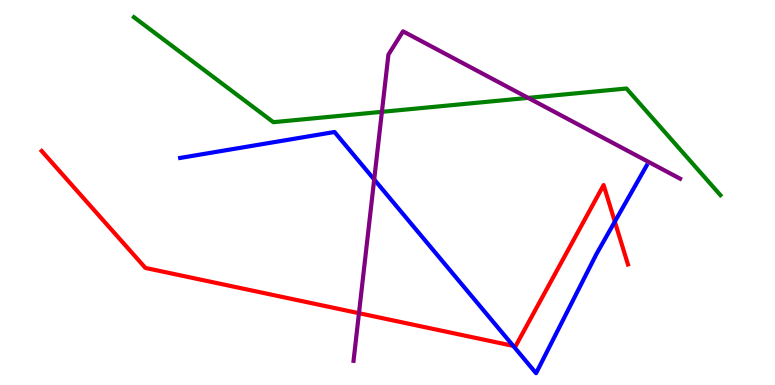[{'lines': ['blue', 'red'], 'intersections': [{'x': 6.62, 'y': 1.02}, {'x': 7.93, 'y': 4.24}]}, {'lines': ['green', 'red'], 'intersections': []}, {'lines': ['purple', 'red'], 'intersections': [{'x': 4.63, 'y': 1.87}]}, {'lines': ['blue', 'green'], 'intersections': []}, {'lines': ['blue', 'purple'], 'intersections': [{'x': 4.83, 'y': 5.34}]}, {'lines': ['green', 'purple'], 'intersections': [{'x': 4.93, 'y': 7.1}, {'x': 6.81, 'y': 7.46}]}]